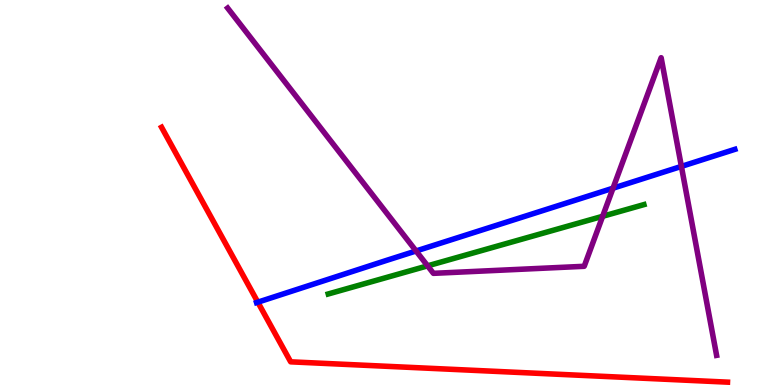[{'lines': ['blue', 'red'], 'intersections': [{'x': 3.33, 'y': 2.15}]}, {'lines': ['green', 'red'], 'intersections': []}, {'lines': ['purple', 'red'], 'intersections': []}, {'lines': ['blue', 'green'], 'intersections': []}, {'lines': ['blue', 'purple'], 'intersections': [{'x': 5.37, 'y': 3.48}, {'x': 7.91, 'y': 5.11}, {'x': 8.79, 'y': 5.68}]}, {'lines': ['green', 'purple'], 'intersections': [{'x': 5.52, 'y': 3.09}, {'x': 7.78, 'y': 4.38}]}]